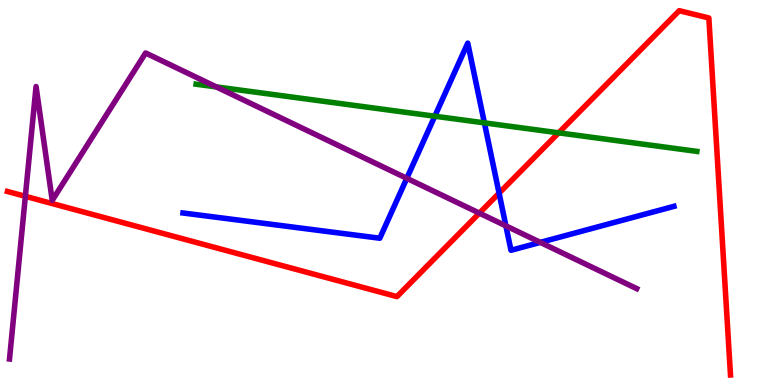[{'lines': ['blue', 'red'], 'intersections': [{'x': 6.44, 'y': 4.98}]}, {'lines': ['green', 'red'], 'intersections': [{'x': 7.21, 'y': 6.55}]}, {'lines': ['purple', 'red'], 'intersections': [{'x': 0.327, 'y': 4.9}, {'x': 6.19, 'y': 4.46}]}, {'lines': ['blue', 'green'], 'intersections': [{'x': 5.61, 'y': 6.98}, {'x': 6.25, 'y': 6.81}]}, {'lines': ['blue', 'purple'], 'intersections': [{'x': 5.25, 'y': 5.37}, {'x': 6.53, 'y': 4.13}, {'x': 6.97, 'y': 3.7}]}, {'lines': ['green', 'purple'], 'intersections': [{'x': 2.79, 'y': 7.74}]}]